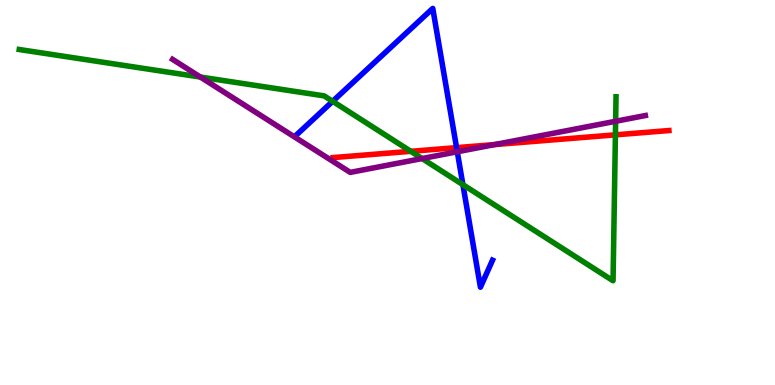[{'lines': ['blue', 'red'], 'intersections': [{'x': 5.89, 'y': 6.17}]}, {'lines': ['green', 'red'], 'intersections': [{'x': 5.3, 'y': 6.07}, {'x': 7.94, 'y': 6.5}]}, {'lines': ['purple', 'red'], 'intersections': [{'x': 6.38, 'y': 6.24}]}, {'lines': ['blue', 'green'], 'intersections': [{'x': 4.29, 'y': 7.37}, {'x': 5.97, 'y': 5.2}]}, {'lines': ['blue', 'purple'], 'intersections': [{'x': 5.9, 'y': 6.06}]}, {'lines': ['green', 'purple'], 'intersections': [{'x': 2.59, 'y': 8.0}, {'x': 5.45, 'y': 5.88}, {'x': 7.94, 'y': 6.85}]}]